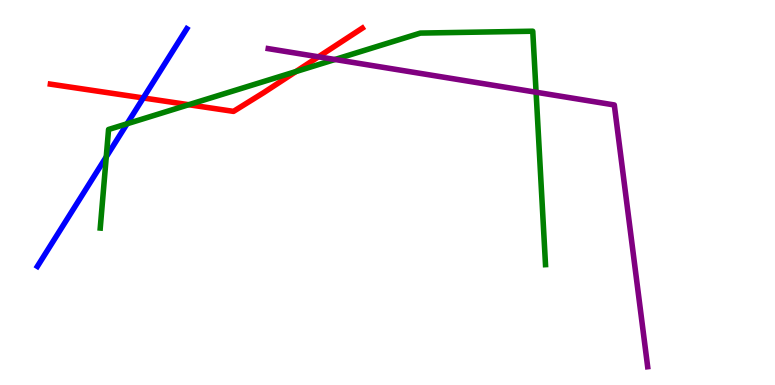[{'lines': ['blue', 'red'], 'intersections': [{'x': 1.85, 'y': 7.46}]}, {'lines': ['green', 'red'], 'intersections': [{'x': 2.43, 'y': 7.28}, {'x': 3.82, 'y': 8.14}]}, {'lines': ['purple', 'red'], 'intersections': [{'x': 4.11, 'y': 8.52}]}, {'lines': ['blue', 'green'], 'intersections': [{'x': 1.37, 'y': 5.93}, {'x': 1.64, 'y': 6.79}]}, {'lines': ['blue', 'purple'], 'intersections': []}, {'lines': ['green', 'purple'], 'intersections': [{'x': 4.32, 'y': 8.45}, {'x': 6.92, 'y': 7.6}]}]